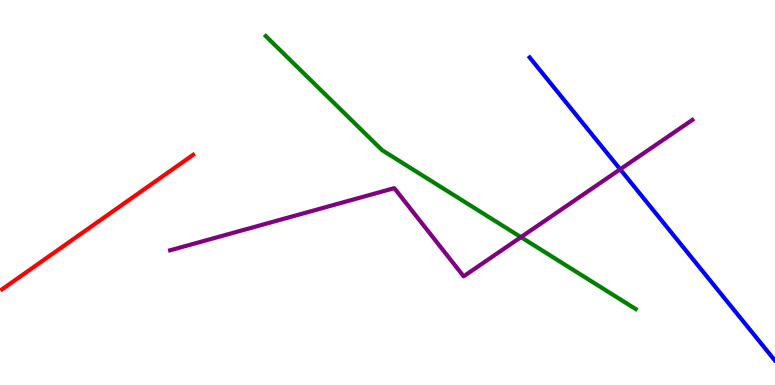[{'lines': ['blue', 'red'], 'intersections': []}, {'lines': ['green', 'red'], 'intersections': []}, {'lines': ['purple', 'red'], 'intersections': []}, {'lines': ['blue', 'green'], 'intersections': []}, {'lines': ['blue', 'purple'], 'intersections': [{'x': 8.0, 'y': 5.6}]}, {'lines': ['green', 'purple'], 'intersections': [{'x': 6.72, 'y': 3.84}]}]